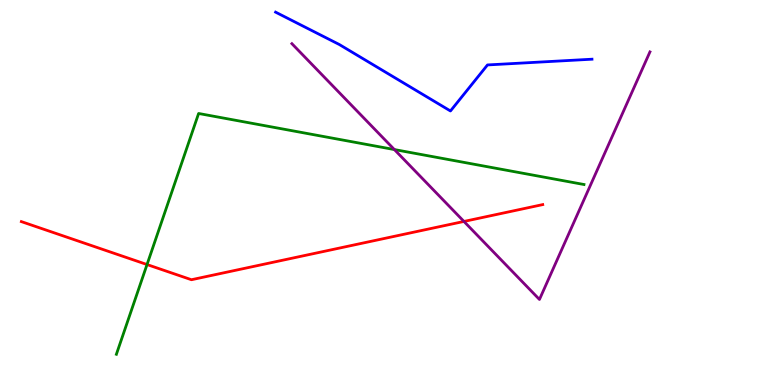[{'lines': ['blue', 'red'], 'intersections': []}, {'lines': ['green', 'red'], 'intersections': [{'x': 1.9, 'y': 3.13}]}, {'lines': ['purple', 'red'], 'intersections': [{'x': 5.99, 'y': 4.25}]}, {'lines': ['blue', 'green'], 'intersections': []}, {'lines': ['blue', 'purple'], 'intersections': []}, {'lines': ['green', 'purple'], 'intersections': [{'x': 5.09, 'y': 6.12}]}]